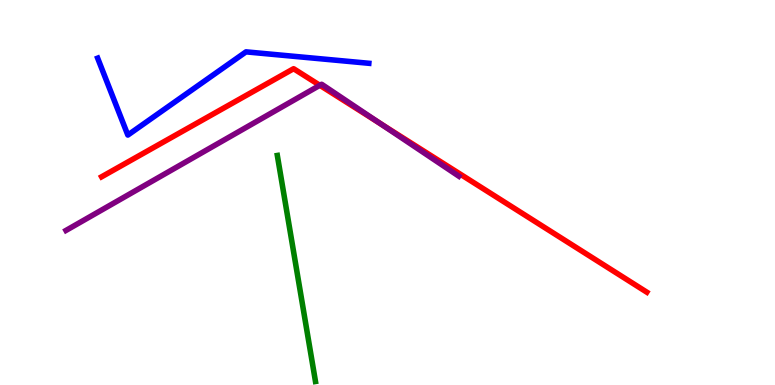[{'lines': ['blue', 'red'], 'intersections': []}, {'lines': ['green', 'red'], 'intersections': []}, {'lines': ['purple', 'red'], 'intersections': [{'x': 4.13, 'y': 7.78}, {'x': 4.91, 'y': 6.79}]}, {'lines': ['blue', 'green'], 'intersections': []}, {'lines': ['blue', 'purple'], 'intersections': []}, {'lines': ['green', 'purple'], 'intersections': []}]